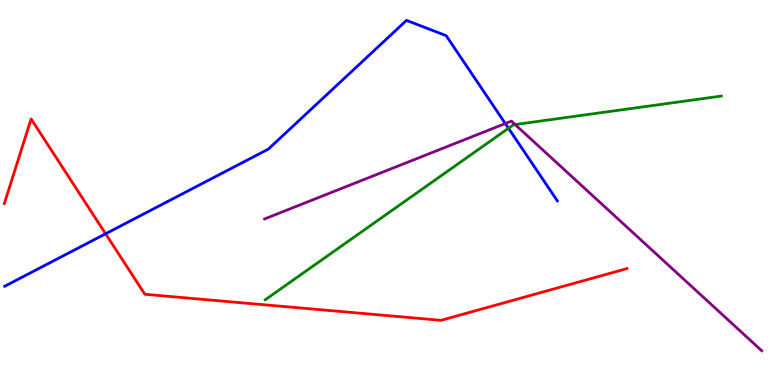[{'lines': ['blue', 'red'], 'intersections': [{'x': 1.36, 'y': 3.93}]}, {'lines': ['green', 'red'], 'intersections': []}, {'lines': ['purple', 'red'], 'intersections': []}, {'lines': ['blue', 'green'], 'intersections': [{'x': 6.56, 'y': 6.67}]}, {'lines': ['blue', 'purple'], 'intersections': [{'x': 6.52, 'y': 6.79}]}, {'lines': ['green', 'purple'], 'intersections': [{'x': 6.65, 'y': 6.76}]}]